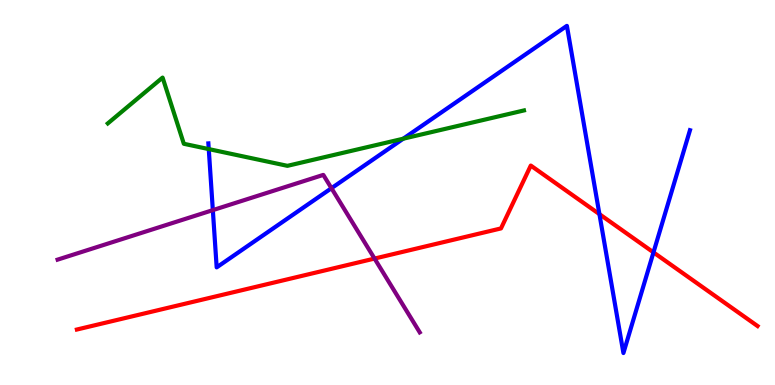[{'lines': ['blue', 'red'], 'intersections': [{'x': 7.73, 'y': 4.44}, {'x': 8.43, 'y': 3.44}]}, {'lines': ['green', 'red'], 'intersections': []}, {'lines': ['purple', 'red'], 'intersections': [{'x': 4.83, 'y': 3.28}]}, {'lines': ['blue', 'green'], 'intersections': [{'x': 2.69, 'y': 6.13}, {'x': 5.2, 'y': 6.4}]}, {'lines': ['blue', 'purple'], 'intersections': [{'x': 2.75, 'y': 4.54}, {'x': 4.28, 'y': 5.11}]}, {'lines': ['green', 'purple'], 'intersections': []}]